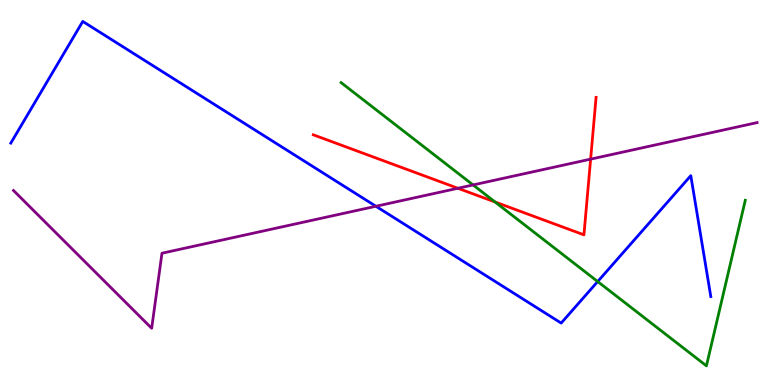[{'lines': ['blue', 'red'], 'intersections': []}, {'lines': ['green', 'red'], 'intersections': [{'x': 6.39, 'y': 4.75}]}, {'lines': ['purple', 'red'], 'intersections': [{'x': 5.91, 'y': 5.11}, {'x': 7.62, 'y': 5.87}]}, {'lines': ['blue', 'green'], 'intersections': [{'x': 7.71, 'y': 2.69}]}, {'lines': ['blue', 'purple'], 'intersections': [{'x': 4.85, 'y': 4.64}]}, {'lines': ['green', 'purple'], 'intersections': [{'x': 6.1, 'y': 5.2}]}]